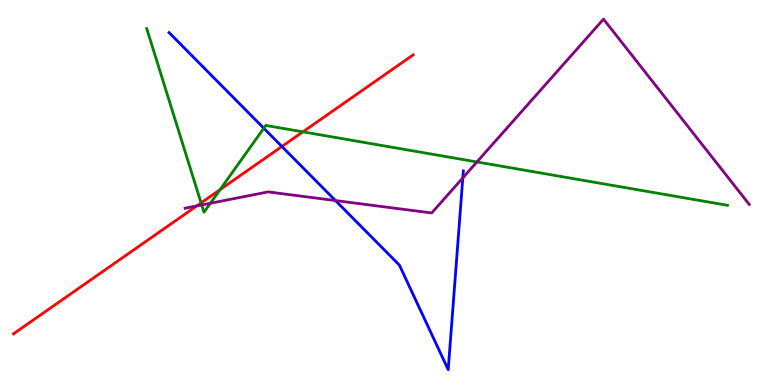[{'lines': ['blue', 'red'], 'intersections': [{'x': 3.64, 'y': 6.19}]}, {'lines': ['green', 'red'], 'intersections': [{'x': 2.59, 'y': 4.73}, {'x': 2.84, 'y': 5.07}, {'x': 3.91, 'y': 6.58}]}, {'lines': ['purple', 'red'], 'intersections': [{'x': 2.54, 'y': 4.65}]}, {'lines': ['blue', 'green'], 'intersections': [{'x': 3.4, 'y': 6.67}]}, {'lines': ['blue', 'purple'], 'intersections': [{'x': 4.33, 'y': 4.79}, {'x': 5.97, 'y': 5.38}]}, {'lines': ['green', 'purple'], 'intersections': [{'x': 2.6, 'y': 4.68}, {'x': 2.71, 'y': 4.72}, {'x': 6.15, 'y': 5.79}]}]